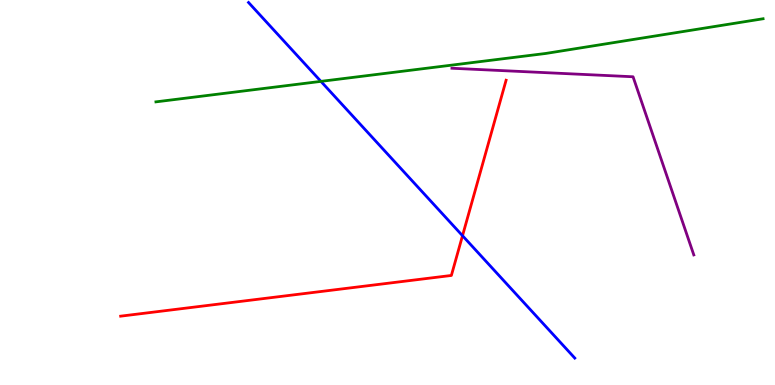[{'lines': ['blue', 'red'], 'intersections': [{'x': 5.97, 'y': 3.88}]}, {'lines': ['green', 'red'], 'intersections': []}, {'lines': ['purple', 'red'], 'intersections': []}, {'lines': ['blue', 'green'], 'intersections': [{'x': 4.14, 'y': 7.89}]}, {'lines': ['blue', 'purple'], 'intersections': []}, {'lines': ['green', 'purple'], 'intersections': []}]